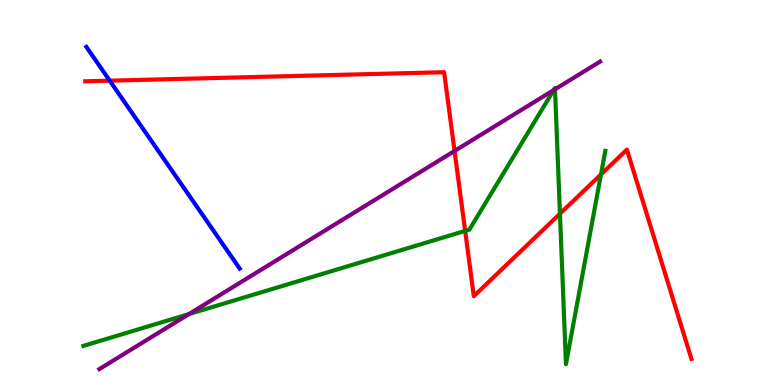[{'lines': ['blue', 'red'], 'intersections': [{'x': 1.42, 'y': 7.9}]}, {'lines': ['green', 'red'], 'intersections': [{'x': 6.0, 'y': 4.0}, {'x': 7.23, 'y': 4.45}, {'x': 7.75, 'y': 5.47}]}, {'lines': ['purple', 'red'], 'intersections': [{'x': 5.87, 'y': 6.08}]}, {'lines': ['blue', 'green'], 'intersections': []}, {'lines': ['blue', 'purple'], 'intersections': []}, {'lines': ['green', 'purple'], 'intersections': [{'x': 2.44, 'y': 1.84}, {'x': 7.14, 'y': 7.66}, {'x': 7.16, 'y': 7.68}]}]